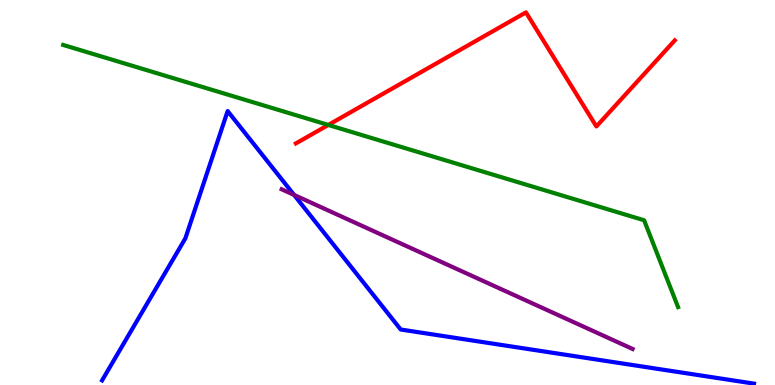[{'lines': ['blue', 'red'], 'intersections': []}, {'lines': ['green', 'red'], 'intersections': [{'x': 4.24, 'y': 6.75}]}, {'lines': ['purple', 'red'], 'intersections': []}, {'lines': ['blue', 'green'], 'intersections': []}, {'lines': ['blue', 'purple'], 'intersections': [{'x': 3.79, 'y': 4.94}]}, {'lines': ['green', 'purple'], 'intersections': []}]